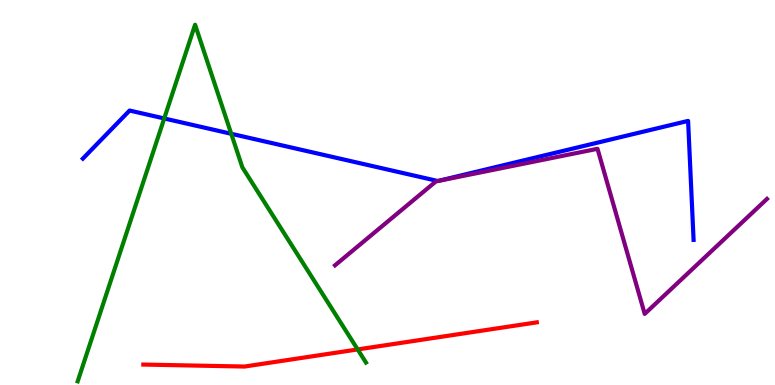[{'lines': ['blue', 'red'], 'intersections': []}, {'lines': ['green', 'red'], 'intersections': [{'x': 4.62, 'y': 0.924}]}, {'lines': ['purple', 'red'], 'intersections': []}, {'lines': ['blue', 'green'], 'intersections': [{'x': 2.12, 'y': 6.92}, {'x': 2.98, 'y': 6.53}]}, {'lines': ['blue', 'purple'], 'intersections': []}, {'lines': ['green', 'purple'], 'intersections': []}]